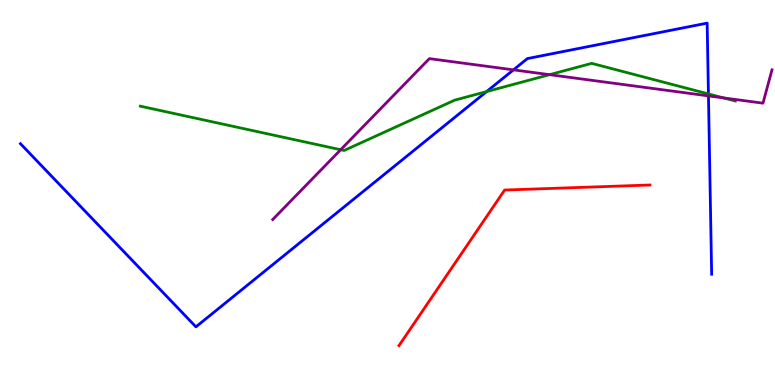[{'lines': ['blue', 'red'], 'intersections': []}, {'lines': ['green', 'red'], 'intersections': []}, {'lines': ['purple', 'red'], 'intersections': []}, {'lines': ['blue', 'green'], 'intersections': [{'x': 6.28, 'y': 7.62}, {'x': 9.14, 'y': 7.56}]}, {'lines': ['blue', 'purple'], 'intersections': [{'x': 6.63, 'y': 8.19}, {'x': 9.14, 'y': 7.51}]}, {'lines': ['green', 'purple'], 'intersections': [{'x': 4.4, 'y': 6.11}, {'x': 7.09, 'y': 8.06}, {'x': 9.34, 'y': 7.46}]}]